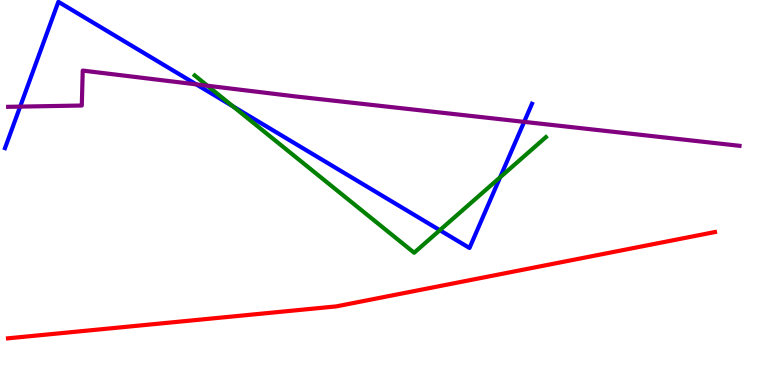[{'lines': ['blue', 'red'], 'intersections': []}, {'lines': ['green', 'red'], 'intersections': []}, {'lines': ['purple', 'red'], 'intersections': []}, {'lines': ['blue', 'green'], 'intersections': [{'x': 3.01, 'y': 7.24}, {'x': 5.68, 'y': 4.02}, {'x': 6.45, 'y': 5.39}]}, {'lines': ['blue', 'purple'], 'intersections': [{'x': 0.26, 'y': 7.23}, {'x': 2.53, 'y': 7.81}, {'x': 6.76, 'y': 6.83}]}, {'lines': ['green', 'purple'], 'intersections': [{'x': 2.68, 'y': 7.77}]}]